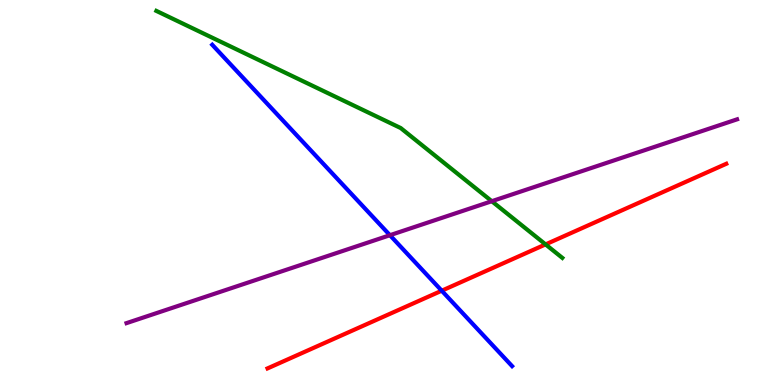[{'lines': ['blue', 'red'], 'intersections': [{'x': 5.7, 'y': 2.45}]}, {'lines': ['green', 'red'], 'intersections': [{'x': 7.04, 'y': 3.65}]}, {'lines': ['purple', 'red'], 'intersections': []}, {'lines': ['blue', 'green'], 'intersections': []}, {'lines': ['blue', 'purple'], 'intersections': [{'x': 5.03, 'y': 3.89}]}, {'lines': ['green', 'purple'], 'intersections': [{'x': 6.35, 'y': 4.77}]}]